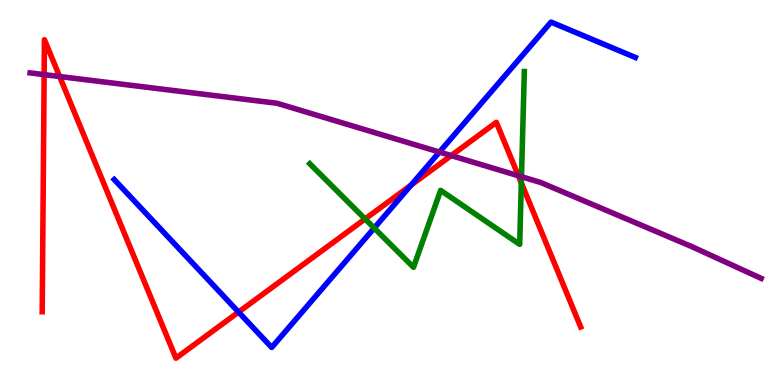[{'lines': ['blue', 'red'], 'intersections': [{'x': 3.08, 'y': 1.89}, {'x': 5.3, 'y': 5.19}]}, {'lines': ['green', 'red'], 'intersections': [{'x': 4.71, 'y': 4.31}, {'x': 6.73, 'y': 5.25}]}, {'lines': ['purple', 'red'], 'intersections': [{'x': 0.57, 'y': 8.06}, {'x': 0.769, 'y': 8.01}, {'x': 5.82, 'y': 5.96}, {'x': 6.69, 'y': 5.43}]}, {'lines': ['blue', 'green'], 'intersections': [{'x': 4.83, 'y': 4.08}]}, {'lines': ['blue', 'purple'], 'intersections': [{'x': 5.67, 'y': 6.05}]}, {'lines': ['green', 'purple'], 'intersections': [{'x': 6.73, 'y': 5.41}]}]